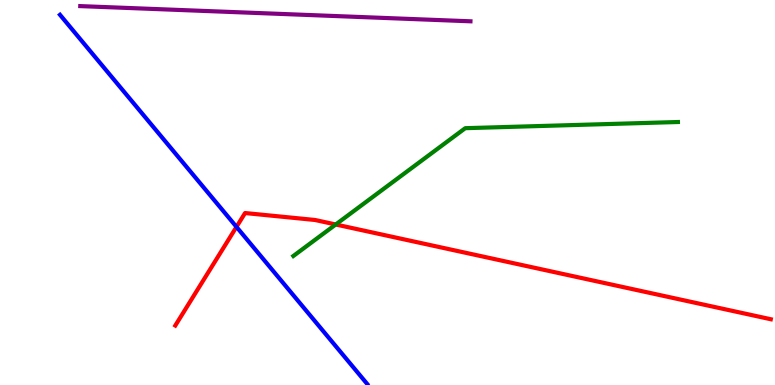[{'lines': ['blue', 'red'], 'intersections': [{'x': 3.05, 'y': 4.11}]}, {'lines': ['green', 'red'], 'intersections': [{'x': 4.33, 'y': 4.17}]}, {'lines': ['purple', 'red'], 'intersections': []}, {'lines': ['blue', 'green'], 'intersections': []}, {'lines': ['blue', 'purple'], 'intersections': []}, {'lines': ['green', 'purple'], 'intersections': []}]